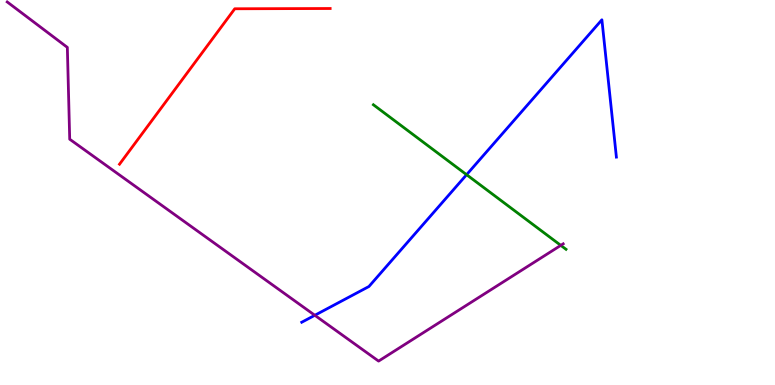[{'lines': ['blue', 'red'], 'intersections': []}, {'lines': ['green', 'red'], 'intersections': []}, {'lines': ['purple', 'red'], 'intersections': []}, {'lines': ['blue', 'green'], 'intersections': [{'x': 6.02, 'y': 5.46}]}, {'lines': ['blue', 'purple'], 'intersections': [{'x': 4.06, 'y': 1.81}]}, {'lines': ['green', 'purple'], 'intersections': [{'x': 7.24, 'y': 3.63}]}]